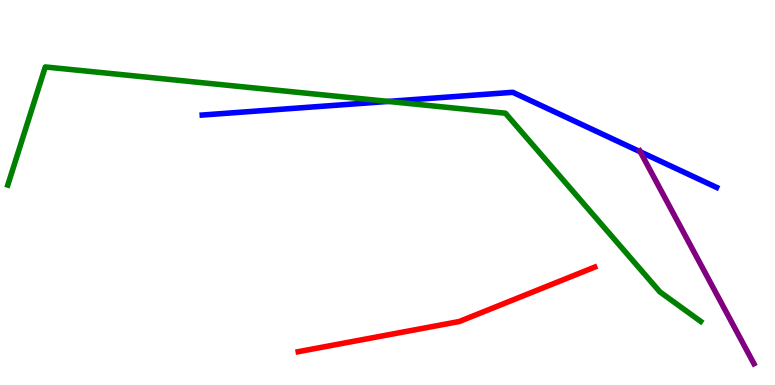[{'lines': ['blue', 'red'], 'intersections': []}, {'lines': ['green', 'red'], 'intersections': []}, {'lines': ['purple', 'red'], 'intersections': []}, {'lines': ['blue', 'green'], 'intersections': [{'x': 5.01, 'y': 7.37}]}, {'lines': ['blue', 'purple'], 'intersections': [{'x': 8.26, 'y': 6.06}]}, {'lines': ['green', 'purple'], 'intersections': []}]